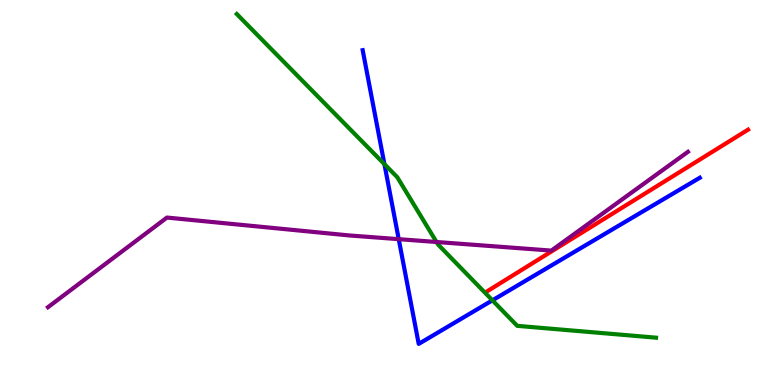[{'lines': ['blue', 'red'], 'intersections': []}, {'lines': ['green', 'red'], 'intersections': []}, {'lines': ['purple', 'red'], 'intersections': []}, {'lines': ['blue', 'green'], 'intersections': [{'x': 4.96, 'y': 5.74}, {'x': 6.35, 'y': 2.2}]}, {'lines': ['blue', 'purple'], 'intersections': [{'x': 5.14, 'y': 3.79}]}, {'lines': ['green', 'purple'], 'intersections': [{'x': 5.63, 'y': 3.71}]}]